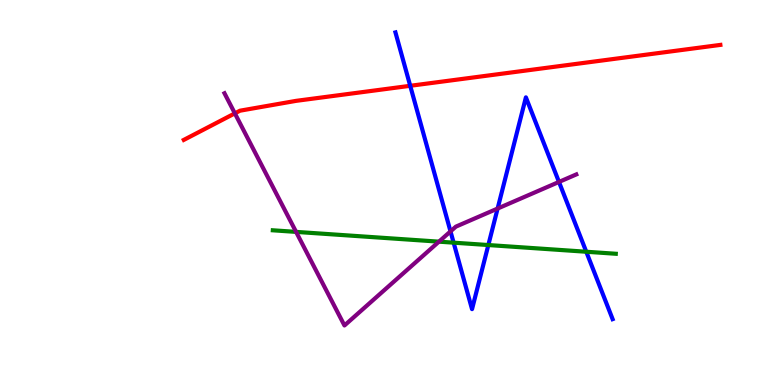[{'lines': ['blue', 'red'], 'intersections': [{'x': 5.29, 'y': 7.77}]}, {'lines': ['green', 'red'], 'intersections': []}, {'lines': ['purple', 'red'], 'intersections': [{'x': 3.03, 'y': 7.06}]}, {'lines': ['blue', 'green'], 'intersections': [{'x': 5.85, 'y': 3.7}, {'x': 6.3, 'y': 3.64}, {'x': 7.56, 'y': 3.46}]}, {'lines': ['blue', 'purple'], 'intersections': [{'x': 5.81, 'y': 3.99}, {'x': 6.42, 'y': 4.58}, {'x': 7.21, 'y': 5.27}]}, {'lines': ['green', 'purple'], 'intersections': [{'x': 3.82, 'y': 3.98}, {'x': 5.66, 'y': 3.72}]}]